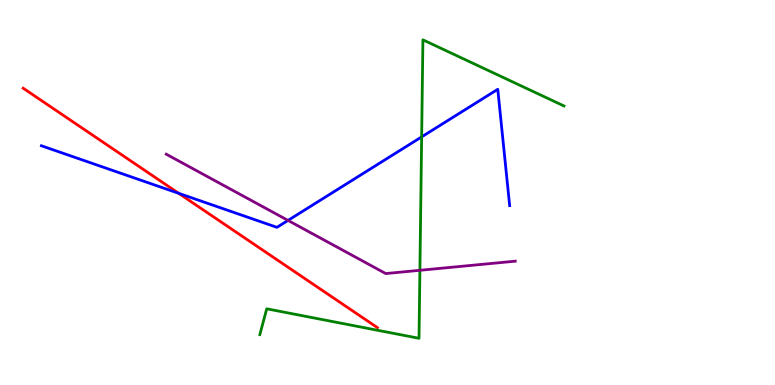[{'lines': ['blue', 'red'], 'intersections': [{'x': 2.31, 'y': 4.98}]}, {'lines': ['green', 'red'], 'intersections': []}, {'lines': ['purple', 'red'], 'intersections': []}, {'lines': ['blue', 'green'], 'intersections': [{'x': 5.44, 'y': 6.44}]}, {'lines': ['blue', 'purple'], 'intersections': [{'x': 3.72, 'y': 4.27}]}, {'lines': ['green', 'purple'], 'intersections': [{'x': 5.42, 'y': 2.98}]}]